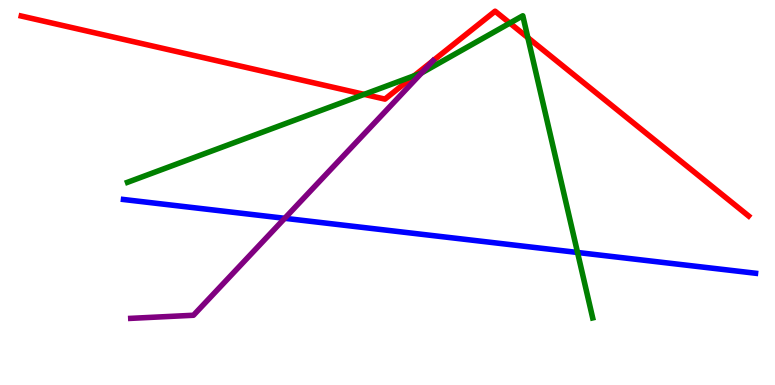[{'lines': ['blue', 'red'], 'intersections': []}, {'lines': ['green', 'red'], 'intersections': [{'x': 4.7, 'y': 7.55}, {'x': 5.34, 'y': 8.03}, {'x': 6.58, 'y': 9.4}, {'x': 6.81, 'y': 9.02}]}, {'lines': ['purple', 'red'], 'intersections': [{'x': 5.59, 'y': 8.42}]}, {'lines': ['blue', 'green'], 'intersections': [{'x': 7.45, 'y': 3.44}]}, {'lines': ['blue', 'purple'], 'intersections': [{'x': 3.67, 'y': 4.33}]}, {'lines': ['green', 'purple'], 'intersections': [{'x': 5.44, 'y': 8.1}]}]